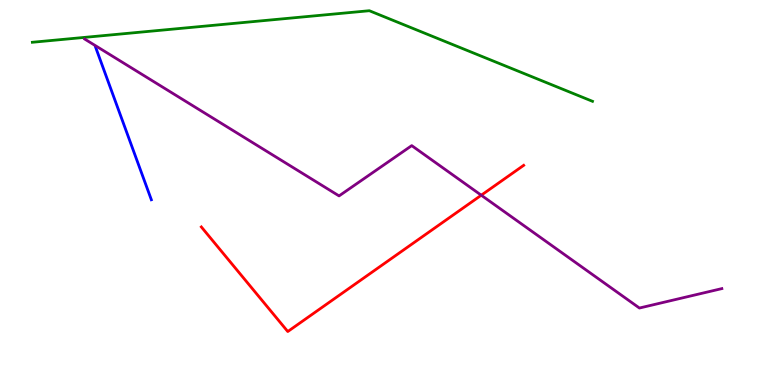[{'lines': ['blue', 'red'], 'intersections': []}, {'lines': ['green', 'red'], 'intersections': []}, {'lines': ['purple', 'red'], 'intersections': [{'x': 6.21, 'y': 4.93}]}, {'lines': ['blue', 'green'], 'intersections': []}, {'lines': ['blue', 'purple'], 'intersections': []}, {'lines': ['green', 'purple'], 'intersections': []}]